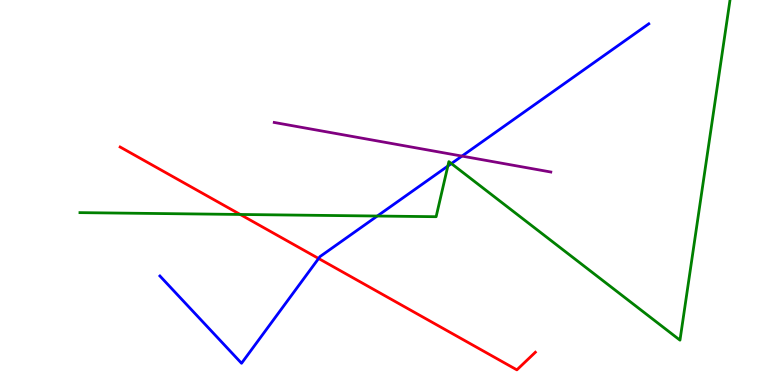[{'lines': ['blue', 'red'], 'intersections': [{'x': 4.11, 'y': 3.29}]}, {'lines': ['green', 'red'], 'intersections': [{'x': 3.1, 'y': 4.43}]}, {'lines': ['purple', 'red'], 'intersections': []}, {'lines': ['blue', 'green'], 'intersections': [{'x': 4.87, 'y': 4.39}, {'x': 5.78, 'y': 5.69}, {'x': 5.82, 'y': 5.75}]}, {'lines': ['blue', 'purple'], 'intersections': [{'x': 5.96, 'y': 5.95}]}, {'lines': ['green', 'purple'], 'intersections': []}]